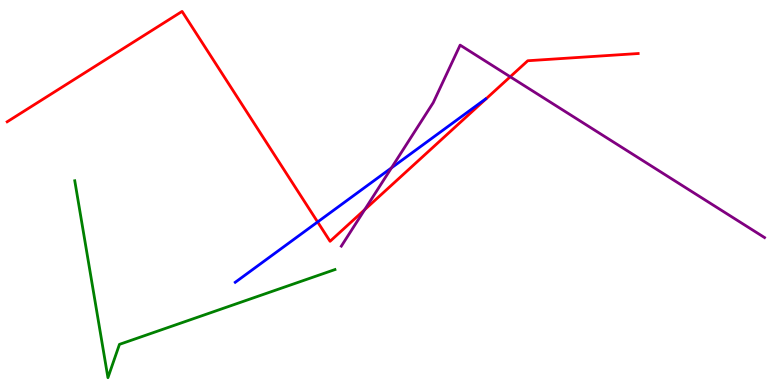[{'lines': ['blue', 'red'], 'intersections': [{'x': 4.1, 'y': 4.23}]}, {'lines': ['green', 'red'], 'intersections': []}, {'lines': ['purple', 'red'], 'intersections': [{'x': 4.71, 'y': 4.55}, {'x': 6.58, 'y': 8.01}]}, {'lines': ['blue', 'green'], 'intersections': []}, {'lines': ['blue', 'purple'], 'intersections': [{'x': 5.05, 'y': 5.64}]}, {'lines': ['green', 'purple'], 'intersections': []}]